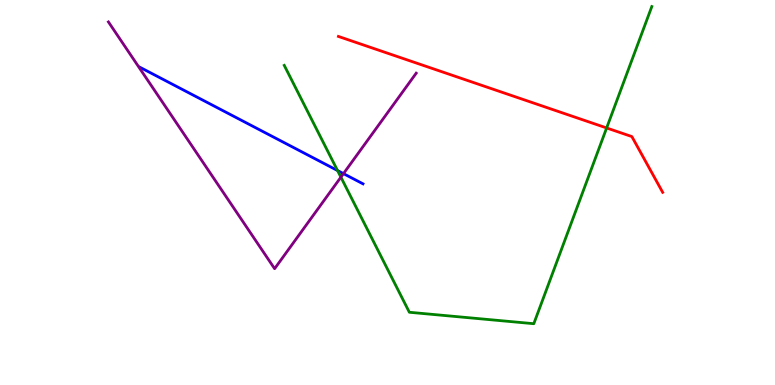[{'lines': ['blue', 'red'], 'intersections': []}, {'lines': ['green', 'red'], 'intersections': [{'x': 7.83, 'y': 6.68}]}, {'lines': ['purple', 'red'], 'intersections': []}, {'lines': ['blue', 'green'], 'intersections': [{'x': 4.36, 'y': 5.57}]}, {'lines': ['blue', 'purple'], 'intersections': [{'x': 4.43, 'y': 5.49}]}, {'lines': ['green', 'purple'], 'intersections': [{'x': 4.4, 'y': 5.4}]}]